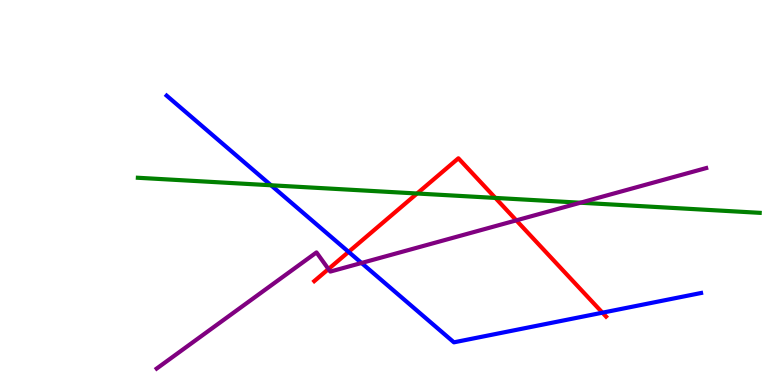[{'lines': ['blue', 'red'], 'intersections': [{'x': 4.5, 'y': 3.46}, {'x': 7.77, 'y': 1.88}]}, {'lines': ['green', 'red'], 'intersections': [{'x': 5.38, 'y': 4.97}, {'x': 6.39, 'y': 4.86}]}, {'lines': ['purple', 'red'], 'intersections': [{'x': 4.24, 'y': 3.01}, {'x': 6.66, 'y': 4.28}]}, {'lines': ['blue', 'green'], 'intersections': [{'x': 3.5, 'y': 5.19}]}, {'lines': ['blue', 'purple'], 'intersections': [{'x': 4.66, 'y': 3.17}]}, {'lines': ['green', 'purple'], 'intersections': [{'x': 7.49, 'y': 4.73}]}]